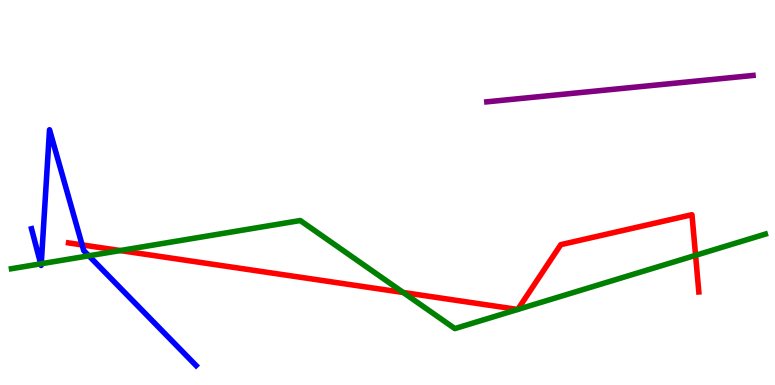[{'lines': ['blue', 'red'], 'intersections': [{'x': 1.06, 'y': 3.64}]}, {'lines': ['green', 'red'], 'intersections': [{'x': 1.55, 'y': 3.49}, {'x': 5.2, 'y': 2.4}, {'x': 6.68, 'y': 1.96}, {'x': 6.68, 'y': 1.96}, {'x': 8.98, 'y': 3.37}]}, {'lines': ['purple', 'red'], 'intersections': []}, {'lines': ['blue', 'green'], 'intersections': [{'x': 0.525, 'y': 3.15}, {'x': 0.532, 'y': 3.15}, {'x': 1.15, 'y': 3.36}]}, {'lines': ['blue', 'purple'], 'intersections': []}, {'lines': ['green', 'purple'], 'intersections': []}]